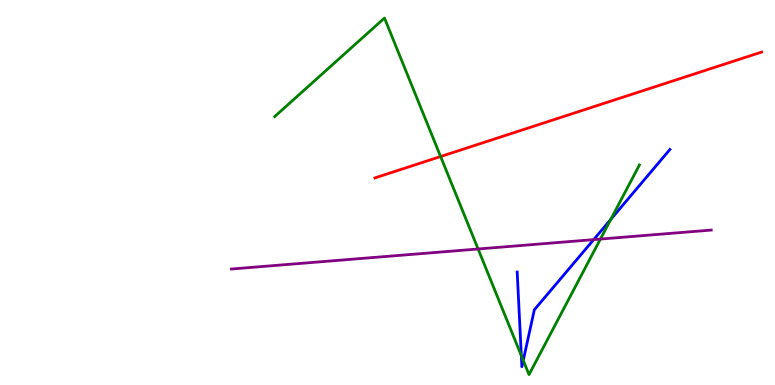[{'lines': ['blue', 'red'], 'intersections': []}, {'lines': ['green', 'red'], 'intersections': [{'x': 5.69, 'y': 5.93}]}, {'lines': ['purple', 'red'], 'intersections': []}, {'lines': ['blue', 'green'], 'intersections': [{'x': 6.73, 'y': 0.762}, {'x': 6.75, 'y': 0.639}, {'x': 7.88, 'y': 4.3}]}, {'lines': ['blue', 'purple'], 'intersections': [{'x': 7.66, 'y': 3.78}]}, {'lines': ['green', 'purple'], 'intersections': [{'x': 6.17, 'y': 3.53}, {'x': 7.75, 'y': 3.79}]}]